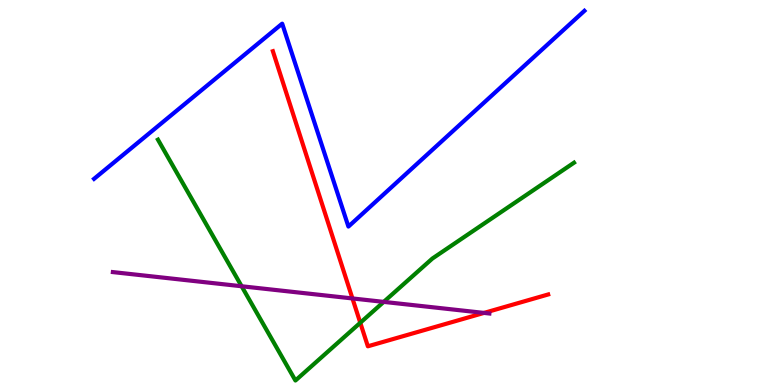[{'lines': ['blue', 'red'], 'intersections': []}, {'lines': ['green', 'red'], 'intersections': [{'x': 4.65, 'y': 1.62}]}, {'lines': ['purple', 'red'], 'intersections': [{'x': 4.55, 'y': 2.25}, {'x': 6.25, 'y': 1.87}]}, {'lines': ['blue', 'green'], 'intersections': []}, {'lines': ['blue', 'purple'], 'intersections': []}, {'lines': ['green', 'purple'], 'intersections': [{'x': 3.12, 'y': 2.56}, {'x': 4.95, 'y': 2.16}]}]